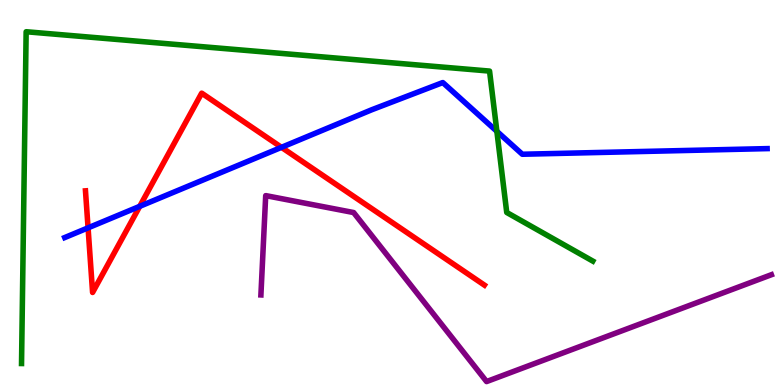[{'lines': ['blue', 'red'], 'intersections': [{'x': 1.14, 'y': 4.08}, {'x': 1.8, 'y': 4.64}, {'x': 3.63, 'y': 6.17}]}, {'lines': ['green', 'red'], 'intersections': []}, {'lines': ['purple', 'red'], 'intersections': []}, {'lines': ['blue', 'green'], 'intersections': [{'x': 6.41, 'y': 6.59}]}, {'lines': ['blue', 'purple'], 'intersections': []}, {'lines': ['green', 'purple'], 'intersections': []}]